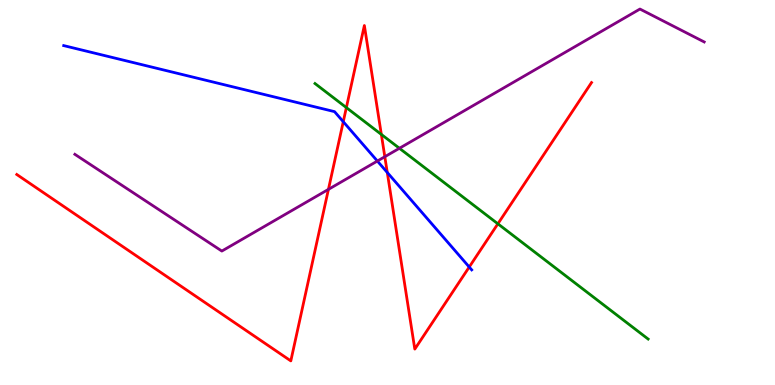[{'lines': ['blue', 'red'], 'intersections': [{'x': 4.43, 'y': 6.84}, {'x': 5.0, 'y': 5.52}, {'x': 6.05, 'y': 3.06}]}, {'lines': ['green', 'red'], 'intersections': [{'x': 4.47, 'y': 7.21}, {'x': 4.92, 'y': 6.51}, {'x': 6.42, 'y': 4.19}]}, {'lines': ['purple', 'red'], 'intersections': [{'x': 4.24, 'y': 5.08}, {'x': 4.97, 'y': 5.93}]}, {'lines': ['blue', 'green'], 'intersections': []}, {'lines': ['blue', 'purple'], 'intersections': [{'x': 4.87, 'y': 5.82}]}, {'lines': ['green', 'purple'], 'intersections': [{'x': 5.15, 'y': 6.15}]}]